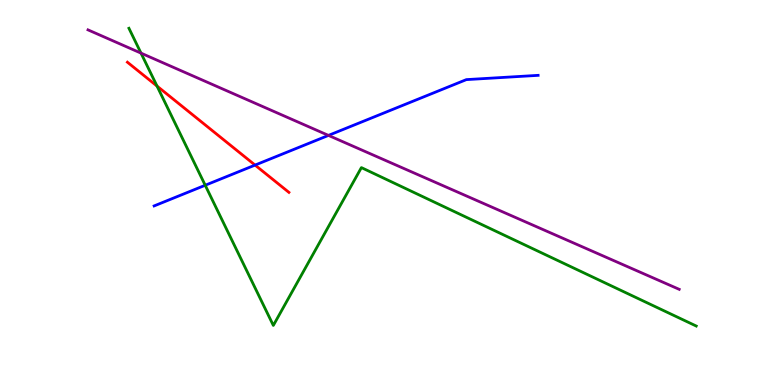[{'lines': ['blue', 'red'], 'intersections': [{'x': 3.29, 'y': 5.71}]}, {'lines': ['green', 'red'], 'intersections': [{'x': 2.03, 'y': 7.76}]}, {'lines': ['purple', 'red'], 'intersections': []}, {'lines': ['blue', 'green'], 'intersections': [{'x': 2.65, 'y': 5.19}]}, {'lines': ['blue', 'purple'], 'intersections': [{'x': 4.24, 'y': 6.48}]}, {'lines': ['green', 'purple'], 'intersections': [{'x': 1.82, 'y': 8.62}]}]